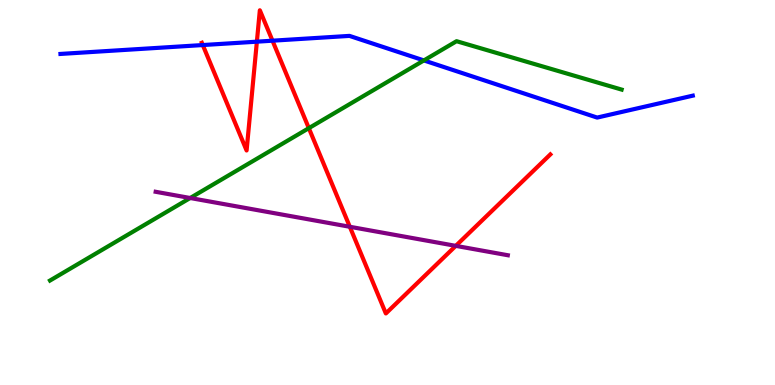[{'lines': ['blue', 'red'], 'intersections': [{'x': 2.62, 'y': 8.83}, {'x': 3.31, 'y': 8.92}, {'x': 3.52, 'y': 8.94}]}, {'lines': ['green', 'red'], 'intersections': [{'x': 3.98, 'y': 6.67}]}, {'lines': ['purple', 'red'], 'intersections': [{'x': 4.51, 'y': 4.11}, {'x': 5.88, 'y': 3.61}]}, {'lines': ['blue', 'green'], 'intersections': [{'x': 5.47, 'y': 8.43}]}, {'lines': ['blue', 'purple'], 'intersections': []}, {'lines': ['green', 'purple'], 'intersections': [{'x': 2.45, 'y': 4.86}]}]